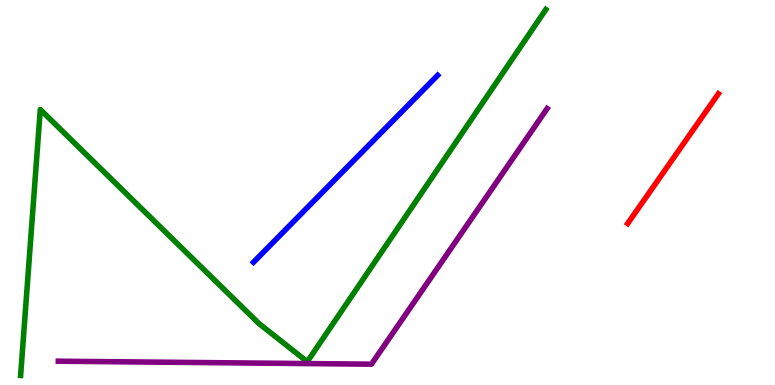[{'lines': ['blue', 'red'], 'intersections': []}, {'lines': ['green', 'red'], 'intersections': []}, {'lines': ['purple', 'red'], 'intersections': []}, {'lines': ['blue', 'green'], 'intersections': []}, {'lines': ['blue', 'purple'], 'intersections': []}, {'lines': ['green', 'purple'], 'intersections': []}]